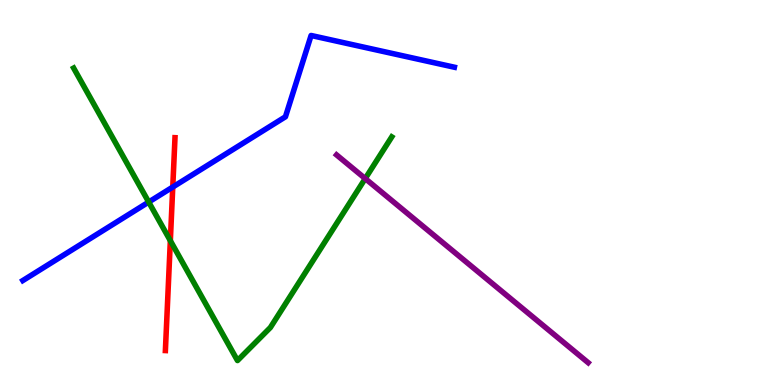[{'lines': ['blue', 'red'], 'intersections': [{'x': 2.23, 'y': 5.14}]}, {'lines': ['green', 'red'], 'intersections': [{'x': 2.2, 'y': 3.75}]}, {'lines': ['purple', 'red'], 'intersections': []}, {'lines': ['blue', 'green'], 'intersections': [{'x': 1.92, 'y': 4.75}]}, {'lines': ['blue', 'purple'], 'intersections': []}, {'lines': ['green', 'purple'], 'intersections': [{'x': 4.71, 'y': 5.36}]}]